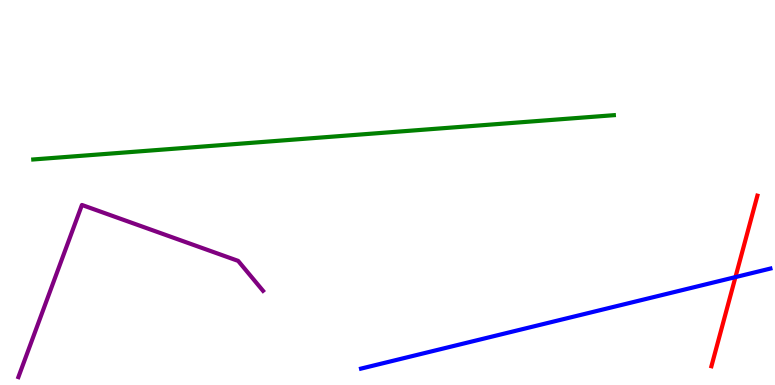[{'lines': ['blue', 'red'], 'intersections': [{'x': 9.49, 'y': 2.8}]}, {'lines': ['green', 'red'], 'intersections': []}, {'lines': ['purple', 'red'], 'intersections': []}, {'lines': ['blue', 'green'], 'intersections': []}, {'lines': ['blue', 'purple'], 'intersections': []}, {'lines': ['green', 'purple'], 'intersections': []}]